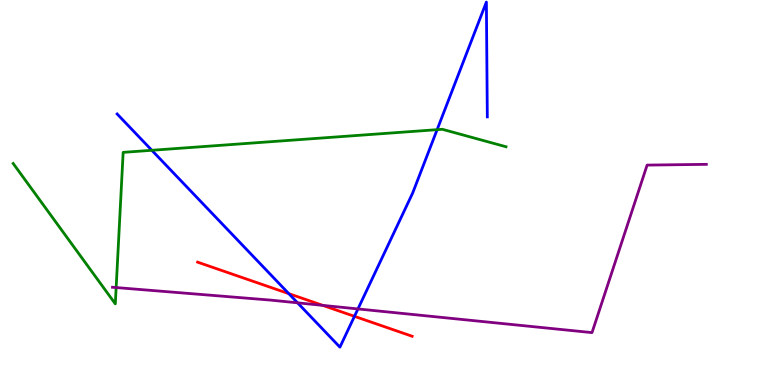[{'lines': ['blue', 'red'], 'intersections': [{'x': 3.73, 'y': 2.37}, {'x': 4.57, 'y': 1.78}]}, {'lines': ['green', 'red'], 'intersections': []}, {'lines': ['purple', 'red'], 'intersections': [{'x': 4.16, 'y': 2.07}]}, {'lines': ['blue', 'green'], 'intersections': [{'x': 1.96, 'y': 6.1}, {'x': 5.64, 'y': 6.63}]}, {'lines': ['blue', 'purple'], 'intersections': [{'x': 3.84, 'y': 2.13}, {'x': 4.62, 'y': 1.98}]}, {'lines': ['green', 'purple'], 'intersections': [{'x': 1.5, 'y': 2.53}]}]